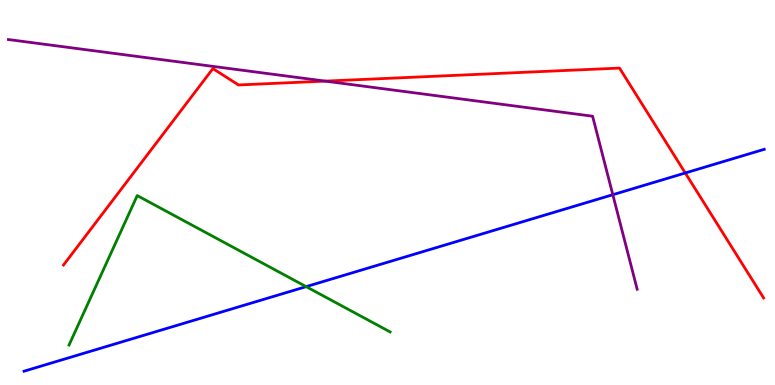[{'lines': ['blue', 'red'], 'intersections': [{'x': 8.84, 'y': 5.51}]}, {'lines': ['green', 'red'], 'intersections': []}, {'lines': ['purple', 'red'], 'intersections': [{'x': 4.2, 'y': 7.89}]}, {'lines': ['blue', 'green'], 'intersections': [{'x': 3.95, 'y': 2.55}]}, {'lines': ['blue', 'purple'], 'intersections': [{'x': 7.91, 'y': 4.94}]}, {'lines': ['green', 'purple'], 'intersections': []}]